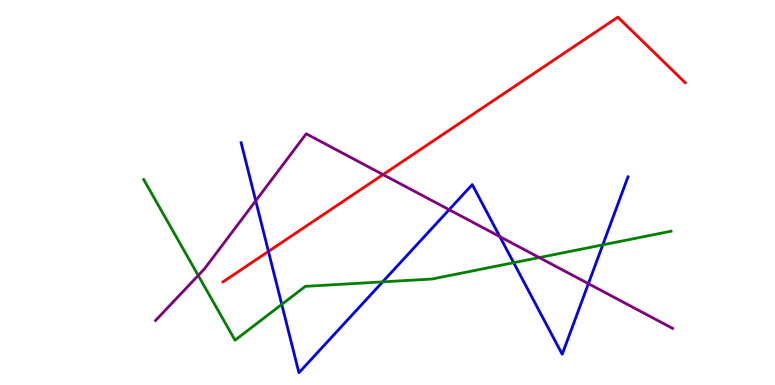[{'lines': ['blue', 'red'], 'intersections': [{'x': 3.46, 'y': 3.47}]}, {'lines': ['green', 'red'], 'intersections': []}, {'lines': ['purple', 'red'], 'intersections': [{'x': 4.94, 'y': 5.47}]}, {'lines': ['blue', 'green'], 'intersections': [{'x': 3.64, 'y': 2.09}, {'x': 4.94, 'y': 2.68}, {'x': 6.63, 'y': 3.18}, {'x': 7.78, 'y': 3.64}]}, {'lines': ['blue', 'purple'], 'intersections': [{'x': 3.3, 'y': 4.78}, {'x': 5.79, 'y': 4.55}, {'x': 6.45, 'y': 3.85}, {'x': 7.59, 'y': 2.63}]}, {'lines': ['green', 'purple'], 'intersections': [{'x': 2.56, 'y': 2.85}, {'x': 6.96, 'y': 3.31}]}]